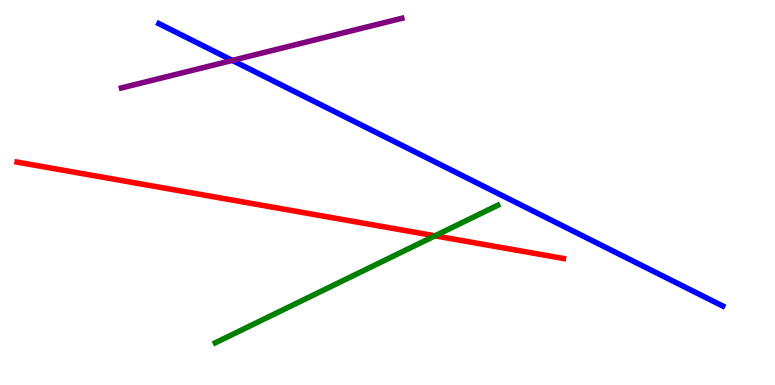[{'lines': ['blue', 'red'], 'intersections': []}, {'lines': ['green', 'red'], 'intersections': [{'x': 5.61, 'y': 3.87}]}, {'lines': ['purple', 'red'], 'intersections': []}, {'lines': ['blue', 'green'], 'intersections': []}, {'lines': ['blue', 'purple'], 'intersections': [{'x': 3.0, 'y': 8.43}]}, {'lines': ['green', 'purple'], 'intersections': []}]